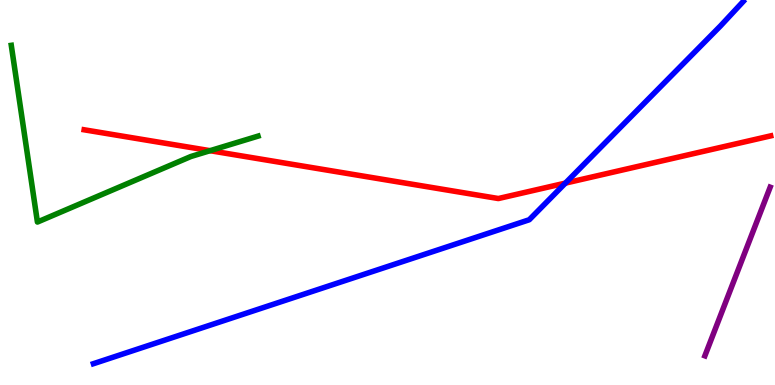[{'lines': ['blue', 'red'], 'intersections': [{'x': 7.3, 'y': 5.24}]}, {'lines': ['green', 'red'], 'intersections': [{'x': 2.71, 'y': 6.09}]}, {'lines': ['purple', 'red'], 'intersections': []}, {'lines': ['blue', 'green'], 'intersections': []}, {'lines': ['blue', 'purple'], 'intersections': []}, {'lines': ['green', 'purple'], 'intersections': []}]